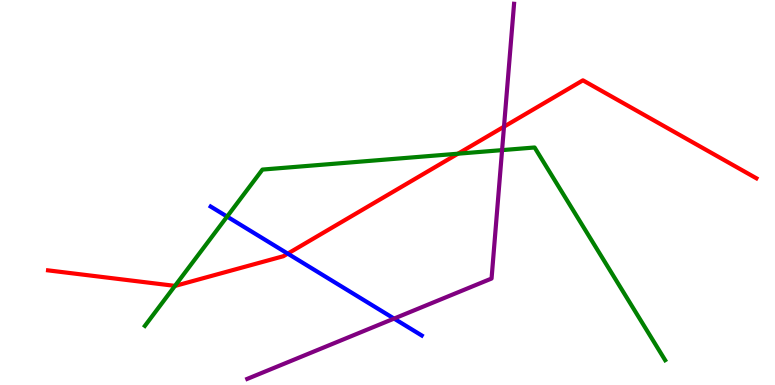[{'lines': ['blue', 'red'], 'intersections': [{'x': 3.71, 'y': 3.41}]}, {'lines': ['green', 'red'], 'intersections': [{'x': 2.26, 'y': 2.57}, {'x': 5.91, 'y': 6.01}]}, {'lines': ['purple', 'red'], 'intersections': [{'x': 6.5, 'y': 6.71}]}, {'lines': ['blue', 'green'], 'intersections': [{'x': 2.93, 'y': 4.37}]}, {'lines': ['blue', 'purple'], 'intersections': [{'x': 5.08, 'y': 1.73}]}, {'lines': ['green', 'purple'], 'intersections': [{'x': 6.48, 'y': 6.1}]}]